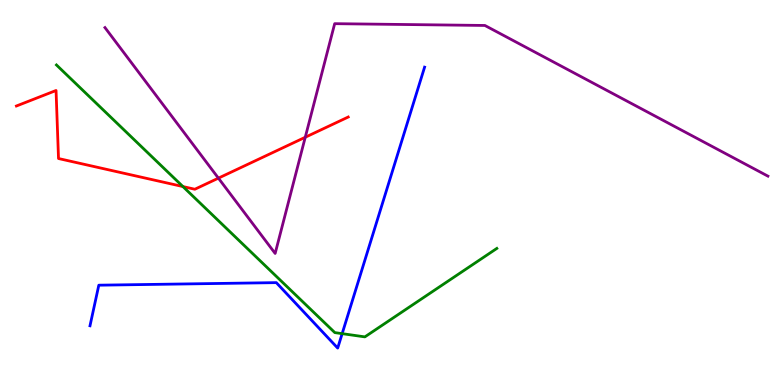[{'lines': ['blue', 'red'], 'intersections': []}, {'lines': ['green', 'red'], 'intersections': [{'x': 2.36, 'y': 5.15}]}, {'lines': ['purple', 'red'], 'intersections': [{'x': 2.82, 'y': 5.37}, {'x': 3.94, 'y': 6.43}]}, {'lines': ['blue', 'green'], 'intersections': [{'x': 4.41, 'y': 1.33}]}, {'lines': ['blue', 'purple'], 'intersections': []}, {'lines': ['green', 'purple'], 'intersections': []}]